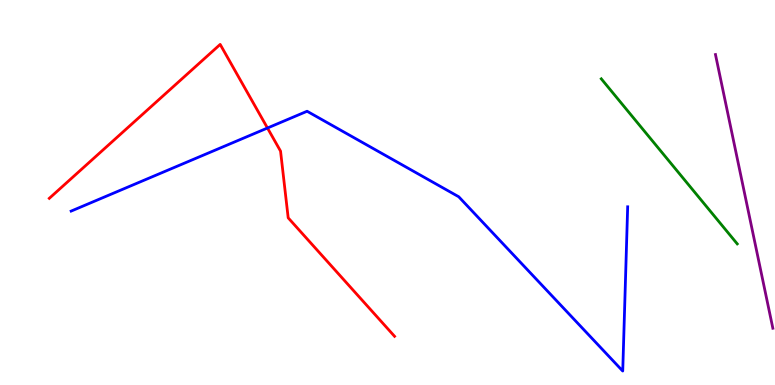[{'lines': ['blue', 'red'], 'intersections': [{'x': 3.45, 'y': 6.67}]}, {'lines': ['green', 'red'], 'intersections': []}, {'lines': ['purple', 'red'], 'intersections': []}, {'lines': ['blue', 'green'], 'intersections': []}, {'lines': ['blue', 'purple'], 'intersections': []}, {'lines': ['green', 'purple'], 'intersections': []}]